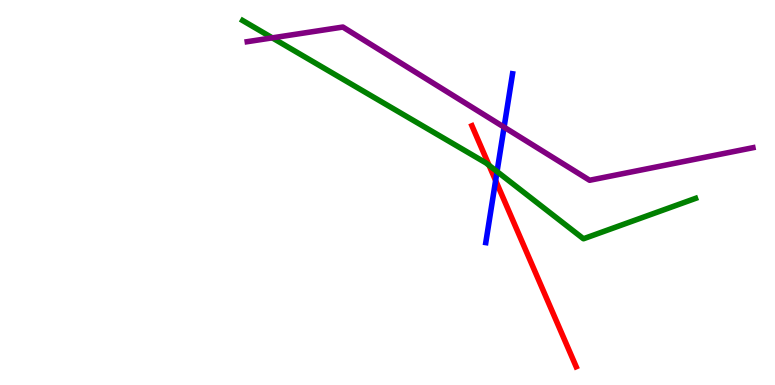[{'lines': ['blue', 'red'], 'intersections': [{'x': 6.4, 'y': 5.31}]}, {'lines': ['green', 'red'], 'intersections': [{'x': 6.31, 'y': 5.71}]}, {'lines': ['purple', 'red'], 'intersections': []}, {'lines': ['blue', 'green'], 'intersections': [{'x': 6.41, 'y': 5.54}]}, {'lines': ['blue', 'purple'], 'intersections': [{'x': 6.5, 'y': 6.7}]}, {'lines': ['green', 'purple'], 'intersections': [{'x': 3.51, 'y': 9.02}]}]